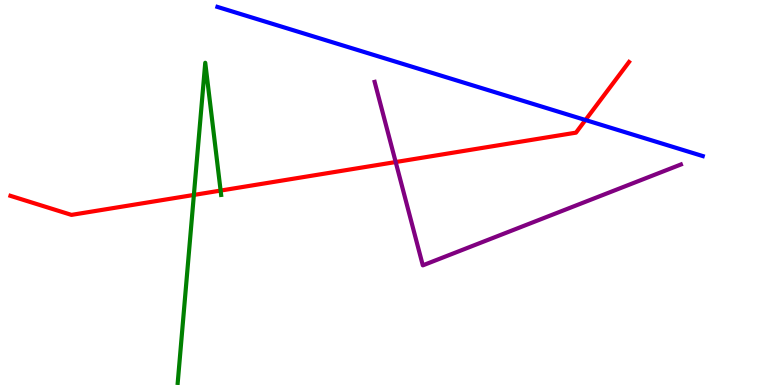[{'lines': ['blue', 'red'], 'intersections': [{'x': 7.55, 'y': 6.88}]}, {'lines': ['green', 'red'], 'intersections': [{'x': 2.5, 'y': 4.94}, {'x': 2.85, 'y': 5.05}]}, {'lines': ['purple', 'red'], 'intersections': [{'x': 5.11, 'y': 5.79}]}, {'lines': ['blue', 'green'], 'intersections': []}, {'lines': ['blue', 'purple'], 'intersections': []}, {'lines': ['green', 'purple'], 'intersections': []}]